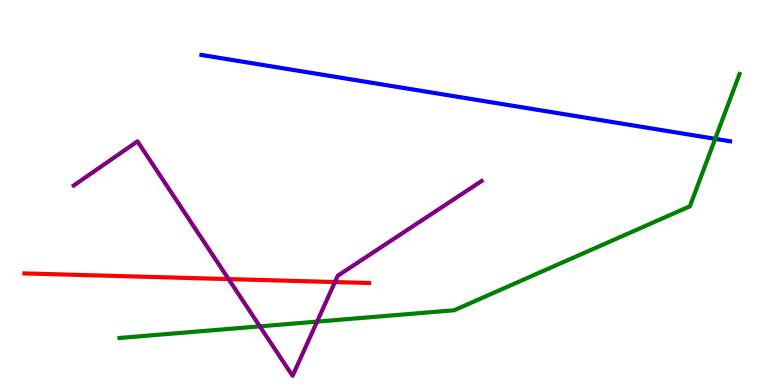[{'lines': ['blue', 'red'], 'intersections': []}, {'lines': ['green', 'red'], 'intersections': []}, {'lines': ['purple', 'red'], 'intersections': [{'x': 2.95, 'y': 2.75}, {'x': 4.32, 'y': 2.67}]}, {'lines': ['blue', 'green'], 'intersections': [{'x': 9.23, 'y': 6.39}]}, {'lines': ['blue', 'purple'], 'intersections': []}, {'lines': ['green', 'purple'], 'intersections': [{'x': 3.35, 'y': 1.52}, {'x': 4.09, 'y': 1.65}]}]